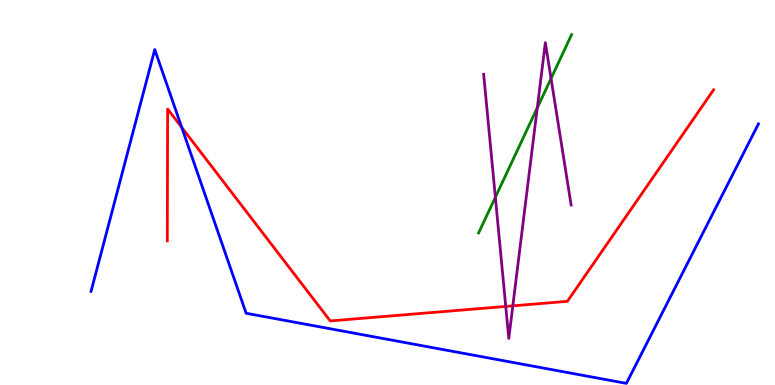[{'lines': ['blue', 'red'], 'intersections': [{'x': 2.34, 'y': 6.69}]}, {'lines': ['green', 'red'], 'intersections': []}, {'lines': ['purple', 'red'], 'intersections': [{'x': 6.53, 'y': 2.04}, {'x': 6.62, 'y': 2.06}]}, {'lines': ['blue', 'green'], 'intersections': []}, {'lines': ['blue', 'purple'], 'intersections': []}, {'lines': ['green', 'purple'], 'intersections': [{'x': 6.39, 'y': 4.88}, {'x': 6.93, 'y': 7.2}, {'x': 7.11, 'y': 7.96}]}]